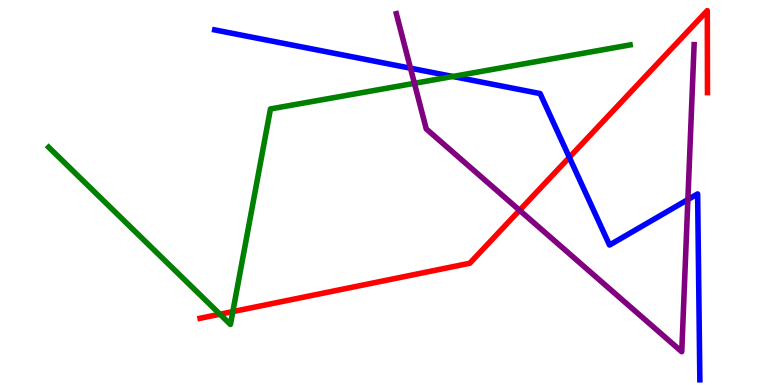[{'lines': ['blue', 'red'], 'intersections': [{'x': 7.35, 'y': 5.91}]}, {'lines': ['green', 'red'], 'intersections': [{'x': 2.84, 'y': 1.84}, {'x': 3.0, 'y': 1.91}]}, {'lines': ['purple', 'red'], 'intersections': [{'x': 6.7, 'y': 4.54}]}, {'lines': ['blue', 'green'], 'intersections': [{'x': 5.84, 'y': 8.01}]}, {'lines': ['blue', 'purple'], 'intersections': [{'x': 5.3, 'y': 8.23}, {'x': 8.88, 'y': 4.82}]}, {'lines': ['green', 'purple'], 'intersections': [{'x': 5.35, 'y': 7.84}]}]